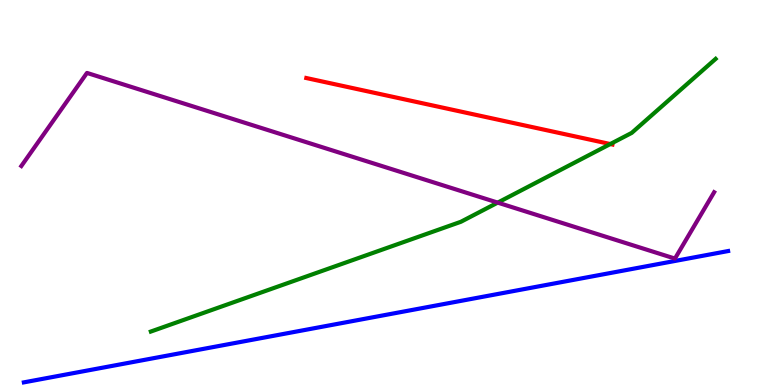[{'lines': ['blue', 'red'], 'intersections': []}, {'lines': ['green', 'red'], 'intersections': [{'x': 7.87, 'y': 6.26}]}, {'lines': ['purple', 'red'], 'intersections': []}, {'lines': ['blue', 'green'], 'intersections': []}, {'lines': ['blue', 'purple'], 'intersections': []}, {'lines': ['green', 'purple'], 'intersections': [{'x': 6.42, 'y': 4.74}]}]